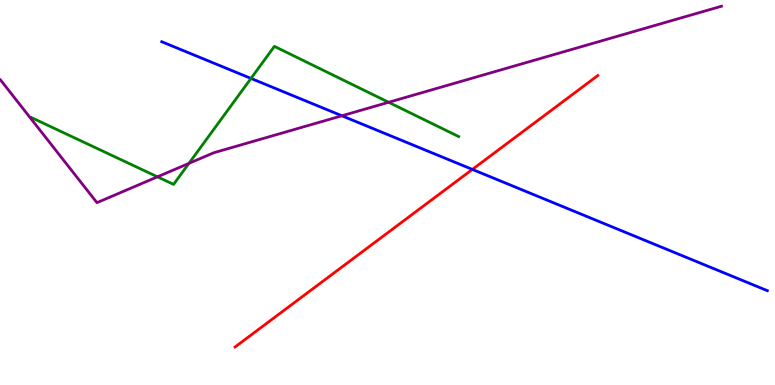[{'lines': ['blue', 'red'], 'intersections': [{'x': 6.09, 'y': 5.6}]}, {'lines': ['green', 'red'], 'intersections': []}, {'lines': ['purple', 'red'], 'intersections': []}, {'lines': ['blue', 'green'], 'intersections': [{'x': 3.24, 'y': 7.96}]}, {'lines': ['blue', 'purple'], 'intersections': [{'x': 4.41, 'y': 6.99}]}, {'lines': ['green', 'purple'], 'intersections': [{'x': 2.03, 'y': 5.41}, {'x': 2.44, 'y': 5.76}, {'x': 5.01, 'y': 7.34}]}]